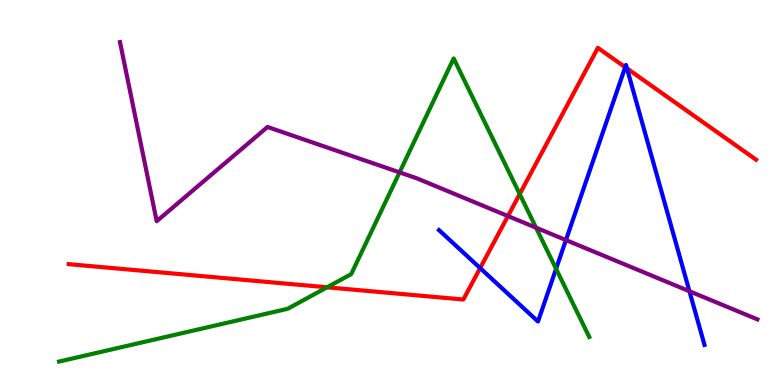[{'lines': ['blue', 'red'], 'intersections': [{'x': 6.2, 'y': 3.04}, {'x': 8.07, 'y': 8.25}, {'x': 8.09, 'y': 8.22}]}, {'lines': ['green', 'red'], 'intersections': [{'x': 4.22, 'y': 2.54}, {'x': 6.71, 'y': 4.96}]}, {'lines': ['purple', 'red'], 'intersections': [{'x': 6.55, 'y': 4.39}]}, {'lines': ['blue', 'green'], 'intersections': [{'x': 7.18, 'y': 3.02}]}, {'lines': ['blue', 'purple'], 'intersections': [{'x': 7.3, 'y': 3.76}, {'x': 8.9, 'y': 2.44}]}, {'lines': ['green', 'purple'], 'intersections': [{'x': 5.16, 'y': 5.52}, {'x': 6.92, 'y': 4.09}]}]